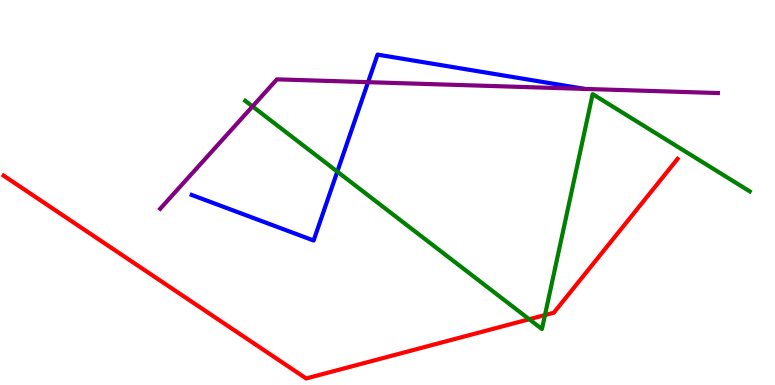[{'lines': ['blue', 'red'], 'intersections': []}, {'lines': ['green', 'red'], 'intersections': [{'x': 6.83, 'y': 1.71}, {'x': 7.03, 'y': 1.82}]}, {'lines': ['purple', 'red'], 'intersections': []}, {'lines': ['blue', 'green'], 'intersections': [{'x': 4.35, 'y': 5.54}]}, {'lines': ['blue', 'purple'], 'intersections': [{'x': 4.75, 'y': 7.87}]}, {'lines': ['green', 'purple'], 'intersections': [{'x': 3.26, 'y': 7.24}]}]